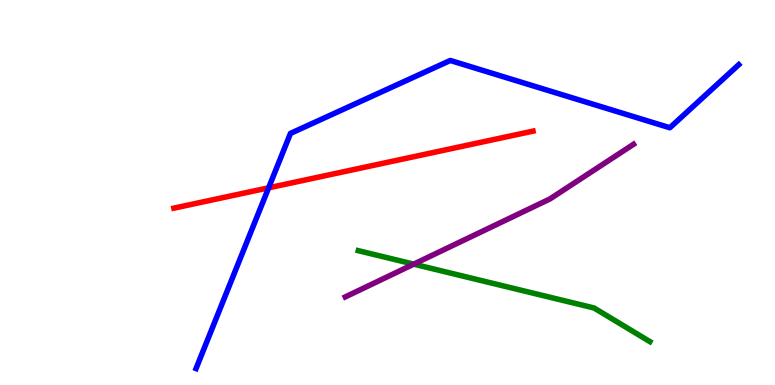[{'lines': ['blue', 'red'], 'intersections': [{'x': 3.47, 'y': 5.12}]}, {'lines': ['green', 'red'], 'intersections': []}, {'lines': ['purple', 'red'], 'intersections': []}, {'lines': ['blue', 'green'], 'intersections': []}, {'lines': ['blue', 'purple'], 'intersections': []}, {'lines': ['green', 'purple'], 'intersections': [{'x': 5.34, 'y': 3.14}]}]